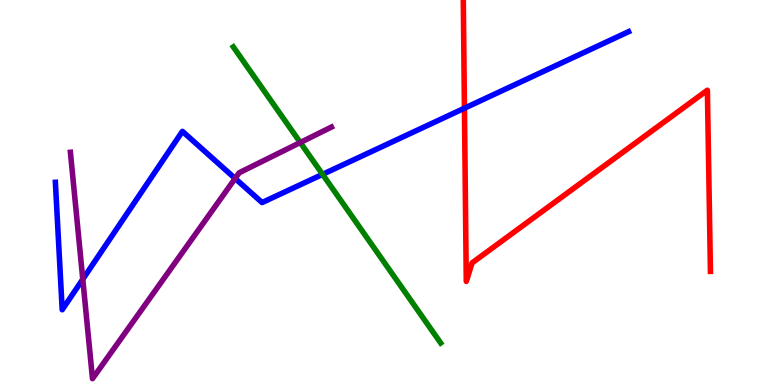[{'lines': ['blue', 'red'], 'intersections': [{'x': 5.99, 'y': 7.19}]}, {'lines': ['green', 'red'], 'intersections': []}, {'lines': ['purple', 'red'], 'intersections': []}, {'lines': ['blue', 'green'], 'intersections': [{'x': 4.16, 'y': 5.47}]}, {'lines': ['blue', 'purple'], 'intersections': [{'x': 1.07, 'y': 2.75}, {'x': 3.03, 'y': 5.36}]}, {'lines': ['green', 'purple'], 'intersections': [{'x': 3.87, 'y': 6.3}]}]